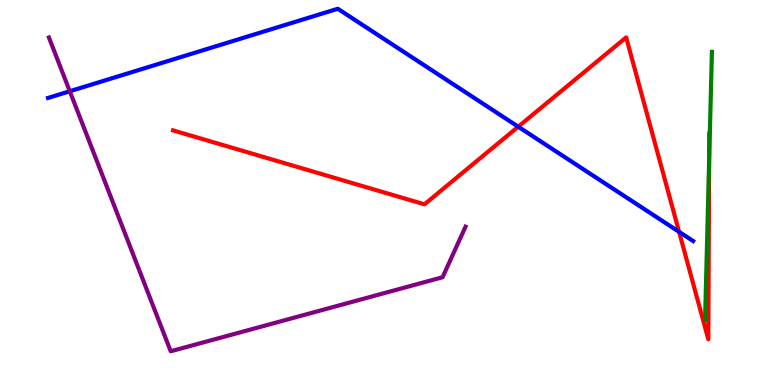[{'lines': ['blue', 'red'], 'intersections': [{'x': 6.69, 'y': 6.71}, {'x': 8.76, 'y': 3.98}]}, {'lines': ['green', 'red'], 'intersections': [{'x': 9.15, 'y': 5.8}]}, {'lines': ['purple', 'red'], 'intersections': []}, {'lines': ['blue', 'green'], 'intersections': []}, {'lines': ['blue', 'purple'], 'intersections': [{'x': 0.901, 'y': 7.63}]}, {'lines': ['green', 'purple'], 'intersections': []}]